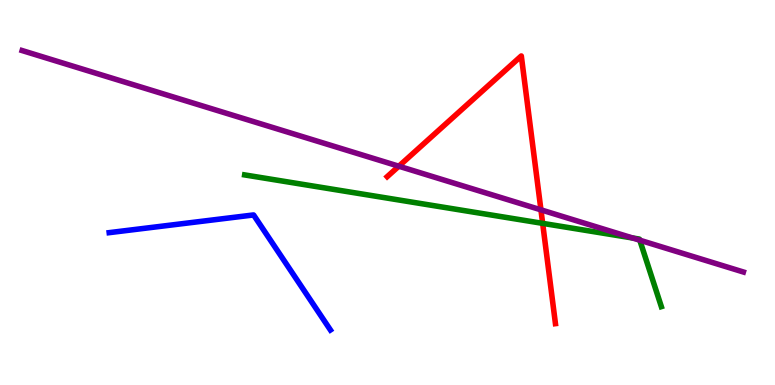[{'lines': ['blue', 'red'], 'intersections': []}, {'lines': ['green', 'red'], 'intersections': [{'x': 7.0, 'y': 4.2}]}, {'lines': ['purple', 'red'], 'intersections': [{'x': 5.15, 'y': 5.68}, {'x': 6.98, 'y': 4.55}]}, {'lines': ['blue', 'green'], 'intersections': []}, {'lines': ['blue', 'purple'], 'intersections': []}, {'lines': ['green', 'purple'], 'intersections': [{'x': 8.16, 'y': 3.82}, {'x': 8.26, 'y': 3.76}]}]